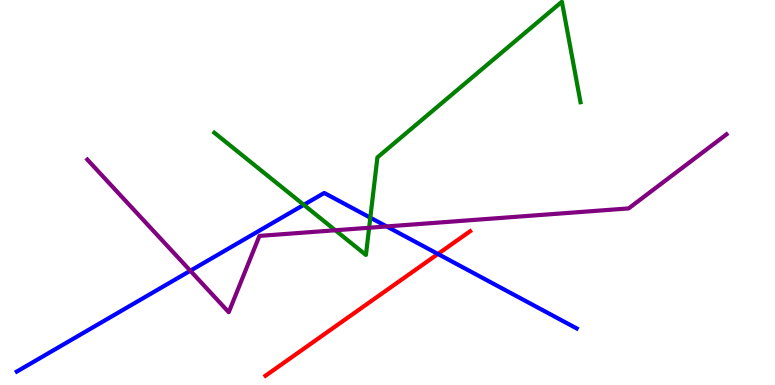[{'lines': ['blue', 'red'], 'intersections': [{'x': 5.65, 'y': 3.4}]}, {'lines': ['green', 'red'], 'intersections': []}, {'lines': ['purple', 'red'], 'intersections': []}, {'lines': ['blue', 'green'], 'intersections': [{'x': 3.92, 'y': 4.68}, {'x': 4.78, 'y': 4.35}]}, {'lines': ['blue', 'purple'], 'intersections': [{'x': 2.46, 'y': 2.97}, {'x': 4.99, 'y': 4.12}]}, {'lines': ['green', 'purple'], 'intersections': [{'x': 4.33, 'y': 4.02}, {'x': 4.76, 'y': 4.08}]}]